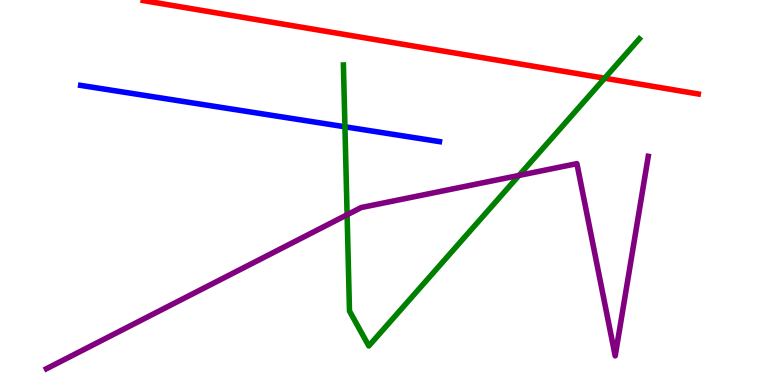[{'lines': ['blue', 'red'], 'intersections': []}, {'lines': ['green', 'red'], 'intersections': [{'x': 7.8, 'y': 7.97}]}, {'lines': ['purple', 'red'], 'intersections': []}, {'lines': ['blue', 'green'], 'intersections': [{'x': 4.45, 'y': 6.71}]}, {'lines': ['blue', 'purple'], 'intersections': []}, {'lines': ['green', 'purple'], 'intersections': [{'x': 4.48, 'y': 4.42}, {'x': 6.7, 'y': 5.44}]}]